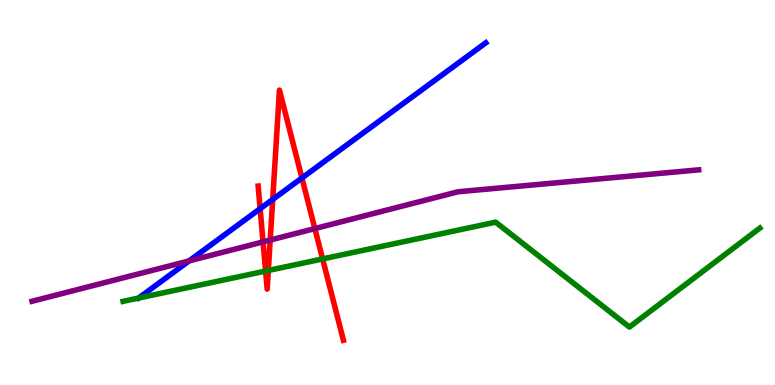[{'lines': ['blue', 'red'], 'intersections': [{'x': 3.36, 'y': 4.58}, {'x': 3.52, 'y': 4.82}, {'x': 3.9, 'y': 5.38}]}, {'lines': ['green', 'red'], 'intersections': [{'x': 3.43, 'y': 2.96}, {'x': 3.46, 'y': 2.97}, {'x': 4.16, 'y': 3.27}]}, {'lines': ['purple', 'red'], 'intersections': [{'x': 3.39, 'y': 3.72}, {'x': 3.49, 'y': 3.76}, {'x': 4.06, 'y': 4.06}]}, {'lines': ['blue', 'green'], 'intersections': []}, {'lines': ['blue', 'purple'], 'intersections': [{'x': 2.44, 'y': 3.22}]}, {'lines': ['green', 'purple'], 'intersections': []}]